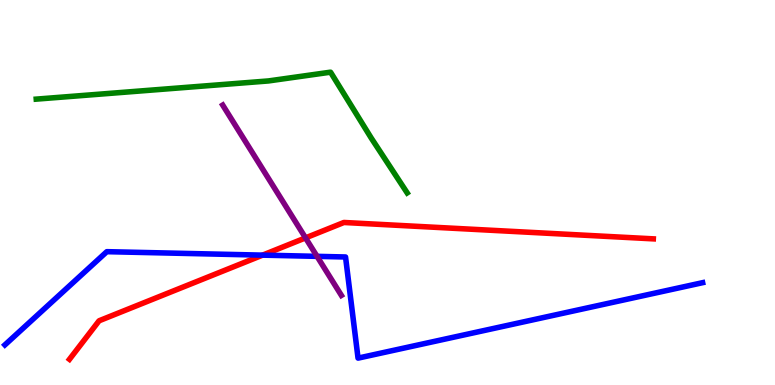[{'lines': ['blue', 'red'], 'intersections': [{'x': 3.39, 'y': 3.37}]}, {'lines': ['green', 'red'], 'intersections': []}, {'lines': ['purple', 'red'], 'intersections': [{'x': 3.94, 'y': 3.82}]}, {'lines': ['blue', 'green'], 'intersections': []}, {'lines': ['blue', 'purple'], 'intersections': [{'x': 4.09, 'y': 3.34}]}, {'lines': ['green', 'purple'], 'intersections': []}]